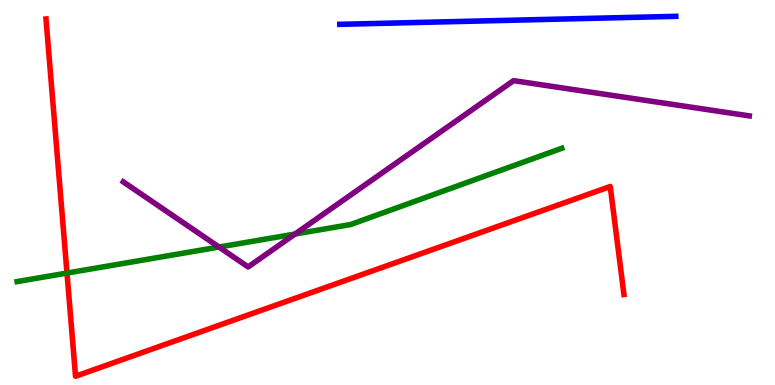[{'lines': ['blue', 'red'], 'intersections': []}, {'lines': ['green', 'red'], 'intersections': [{'x': 0.864, 'y': 2.91}]}, {'lines': ['purple', 'red'], 'intersections': []}, {'lines': ['blue', 'green'], 'intersections': []}, {'lines': ['blue', 'purple'], 'intersections': []}, {'lines': ['green', 'purple'], 'intersections': [{'x': 2.83, 'y': 3.58}, {'x': 3.81, 'y': 3.92}]}]